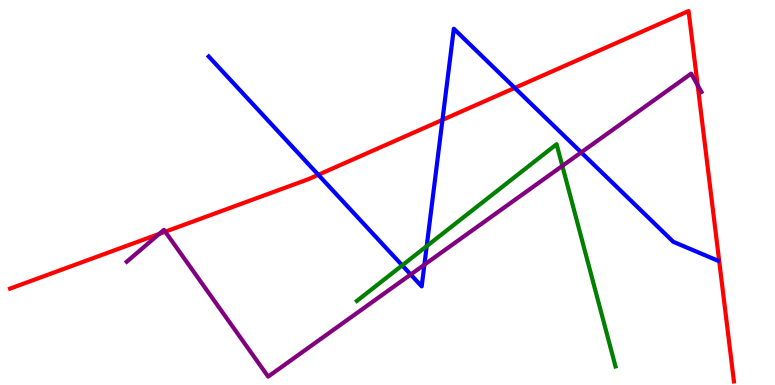[{'lines': ['blue', 'red'], 'intersections': [{'x': 4.11, 'y': 5.46}, {'x': 5.71, 'y': 6.89}, {'x': 6.64, 'y': 7.72}]}, {'lines': ['green', 'red'], 'intersections': []}, {'lines': ['purple', 'red'], 'intersections': [{'x': 2.05, 'y': 3.92}, {'x': 2.13, 'y': 3.98}, {'x': 9.0, 'y': 7.79}]}, {'lines': ['blue', 'green'], 'intersections': [{'x': 5.19, 'y': 3.11}, {'x': 5.51, 'y': 3.61}]}, {'lines': ['blue', 'purple'], 'intersections': [{'x': 5.3, 'y': 2.87}, {'x': 5.48, 'y': 3.12}, {'x': 7.5, 'y': 6.04}]}, {'lines': ['green', 'purple'], 'intersections': [{'x': 7.26, 'y': 5.69}]}]